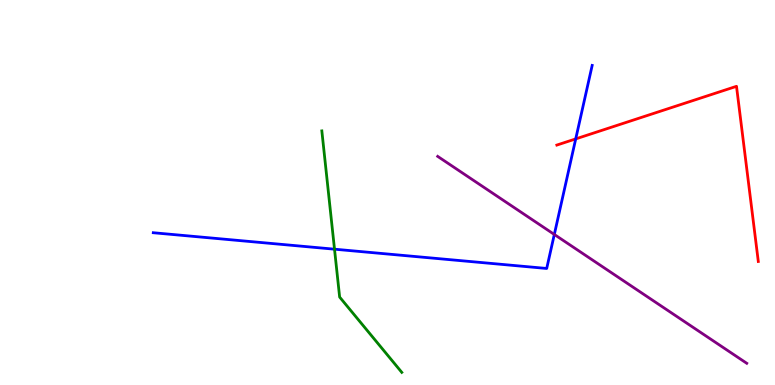[{'lines': ['blue', 'red'], 'intersections': [{'x': 7.43, 'y': 6.39}]}, {'lines': ['green', 'red'], 'intersections': []}, {'lines': ['purple', 'red'], 'intersections': []}, {'lines': ['blue', 'green'], 'intersections': [{'x': 4.32, 'y': 3.53}]}, {'lines': ['blue', 'purple'], 'intersections': [{'x': 7.15, 'y': 3.91}]}, {'lines': ['green', 'purple'], 'intersections': []}]